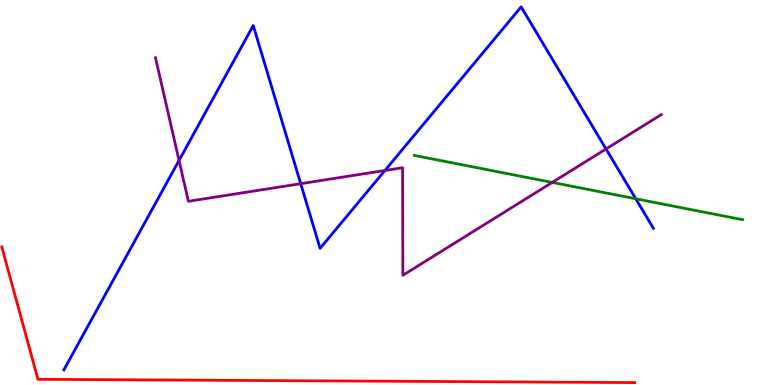[{'lines': ['blue', 'red'], 'intersections': []}, {'lines': ['green', 'red'], 'intersections': []}, {'lines': ['purple', 'red'], 'intersections': []}, {'lines': ['blue', 'green'], 'intersections': [{'x': 8.2, 'y': 4.84}]}, {'lines': ['blue', 'purple'], 'intersections': [{'x': 2.31, 'y': 5.83}, {'x': 3.88, 'y': 5.23}, {'x': 4.97, 'y': 5.57}, {'x': 7.82, 'y': 6.13}]}, {'lines': ['green', 'purple'], 'intersections': [{'x': 7.13, 'y': 5.26}]}]